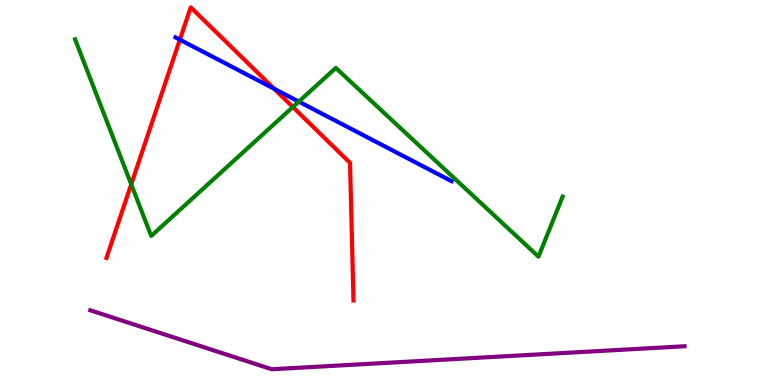[{'lines': ['blue', 'red'], 'intersections': [{'x': 2.32, 'y': 8.97}, {'x': 3.54, 'y': 7.69}]}, {'lines': ['green', 'red'], 'intersections': [{'x': 1.69, 'y': 5.21}, {'x': 3.78, 'y': 7.22}]}, {'lines': ['purple', 'red'], 'intersections': []}, {'lines': ['blue', 'green'], 'intersections': [{'x': 3.86, 'y': 7.36}]}, {'lines': ['blue', 'purple'], 'intersections': []}, {'lines': ['green', 'purple'], 'intersections': []}]